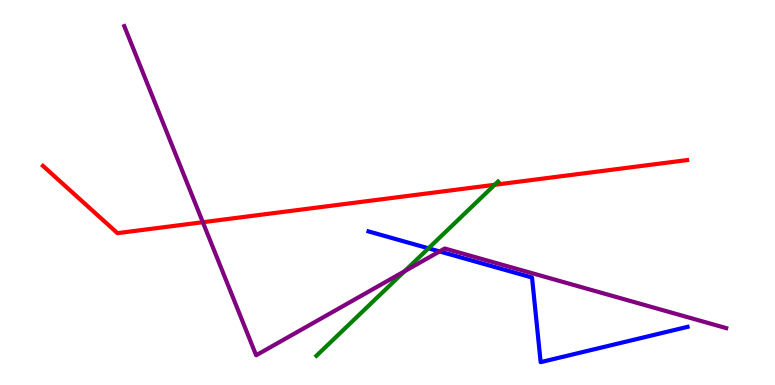[{'lines': ['blue', 'red'], 'intersections': []}, {'lines': ['green', 'red'], 'intersections': [{'x': 6.38, 'y': 5.2}]}, {'lines': ['purple', 'red'], 'intersections': [{'x': 2.62, 'y': 4.23}]}, {'lines': ['blue', 'green'], 'intersections': [{'x': 5.53, 'y': 3.55}]}, {'lines': ['blue', 'purple'], 'intersections': [{'x': 5.67, 'y': 3.47}]}, {'lines': ['green', 'purple'], 'intersections': [{'x': 5.22, 'y': 2.95}]}]